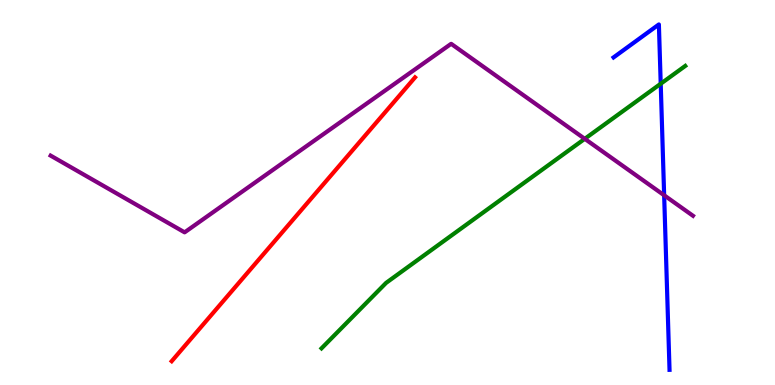[{'lines': ['blue', 'red'], 'intersections': []}, {'lines': ['green', 'red'], 'intersections': []}, {'lines': ['purple', 'red'], 'intersections': []}, {'lines': ['blue', 'green'], 'intersections': [{'x': 8.53, 'y': 7.82}]}, {'lines': ['blue', 'purple'], 'intersections': [{'x': 8.57, 'y': 4.93}]}, {'lines': ['green', 'purple'], 'intersections': [{'x': 7.55, 'y': 6.39}]}]